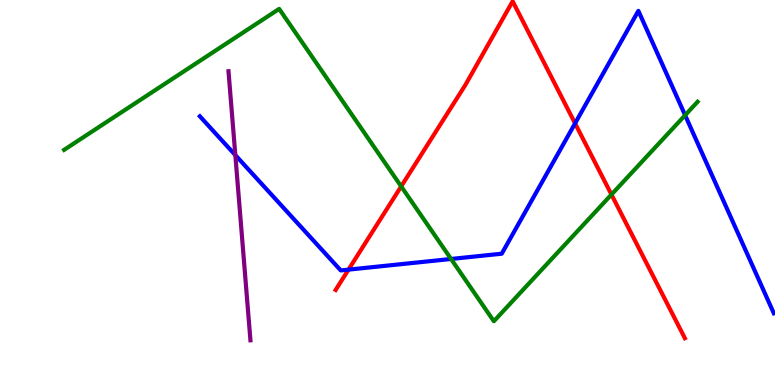[{'lines': ['blue', 'red'], 'intersections': [{'x': 4.5, 'y': 3.0}, {'x': 7.42, 'y': 6.8}]}, {'lines': ['green', 'red'], 'intersections': [{'x': 5.18, 'y': 5.16}, {'x': 7.89, 'y': 4.95}]}, {'lines': ['purple', 'red'], 'intersections': []}, {'lines': ['blue', 'green'], 'intersections': [{'x': 5.82, 'y': 3.27}, {'x': 8.84, 'y': 7.01}]}, {'lines': ['blue', 'purple'], 'intersections': [{'x': 3.04, 'y': 5.97}]}, {'lines': ['green', 'purple'], 'intersections': []}]